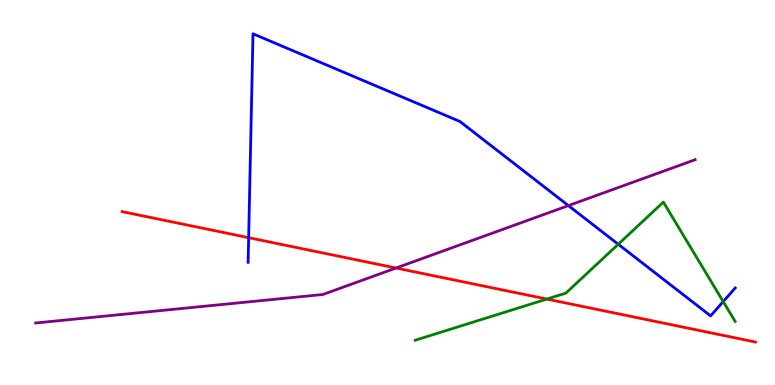[{'lines': ['blue', 'red'], 'intersections': [{'x': 3.21, 'y': 3.83}]}, {'lines': ['green', 'red'], 'intersections': [{'x': 7.06, 'y': 2.23}]}, {'lines': ['purple', 'red'], 'intersections': [{'x': 5.11, 'y': 3.04}]}, {'lines': ['blue', 'green'], 'intersections': [{'x': 7.98, 'y': 3.66}, {'x': 9.33, 'y': 2.17}]}, {'lines': ['blue', 'purple'], 'intersections': [{'x': 7.33, 'y': 4.66}]}, {'lines': ['green', 'purple'], 'intersections': []}]